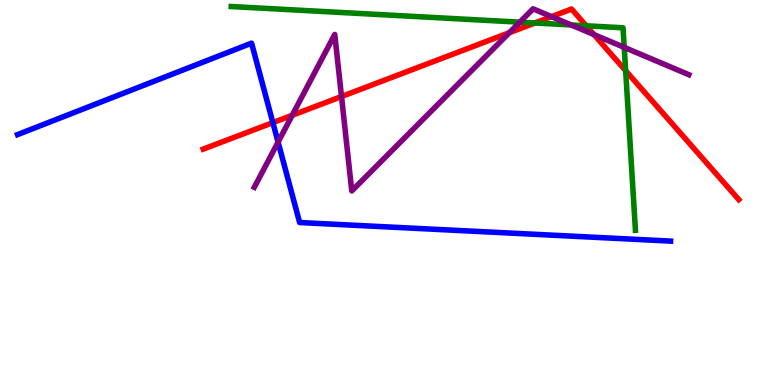[{'lines': ['blue', 'red'], 'intersections': [{'x': 3.52, 'y': 6.81}]}, {'lines': ['green', 'red'], 'intersections': [{'x': 6.9, 'y': 9.4}, {'x': 7.56, 'y': 9.33}, {'x': 8.07, 'y': 8.16}]}, {'lines': ['purple', 'red'], 'intersections': [{'x': 3.77, 'y': 7.01}, {'x': 4.41, 'y': 7.49}, {'x': 6.57, 'y': 9.15}, {'x': 7.12, 'y': 9.57}, {'x': 7.66, 'y': 9.1}]}, {'lines': ['blue', 'green'], 'intersections': []}, {'lines': ['blue', 'purple'], 'intersections': [{'x': 3.59, 'y': 6.31}]}, {'lines': ['green', 'purple'], 'intersections': [{'x': 6.71, 'y': 9.42}, {'x': 7.37, 'y': 9.35}, {'x': 8.05, 'y': 8.77}]}]